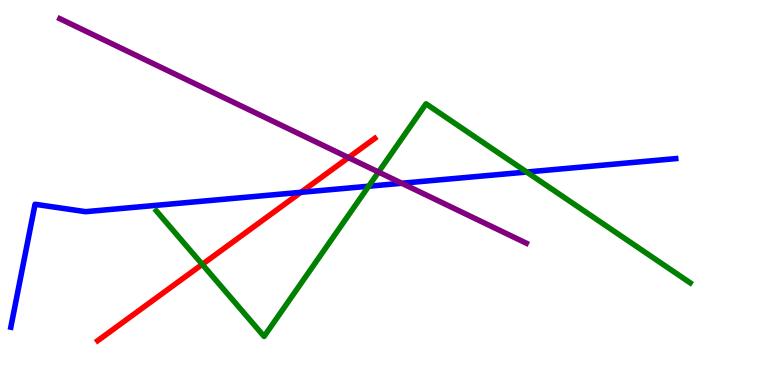[{'lines': ['blue', 'red'], 'intersections': [{'x': 3.88, 'y': 5.0}]}, {'lines': ['green', 'red'], 'intersections': [{'x': 2.61, 'y': 3.13}]}, {'lines': ['purple', 'red'], 'intersections': [{'x': 4.5, 'y': 5.91}]}, {'lines': ['blue', 'green'], 'intersections': [{'x': 4.76, 'y': 5.16}, {'x': 6.8, 'y': 5.53}]}, {'lines': ['blue', 'purple'], 'intersections': [{'x': 5.18, 'y': 5.24}]}, {'lines': ['green', 'purple'], 'intersections': [{'x': 4.88, 'y': 5.53}]}]